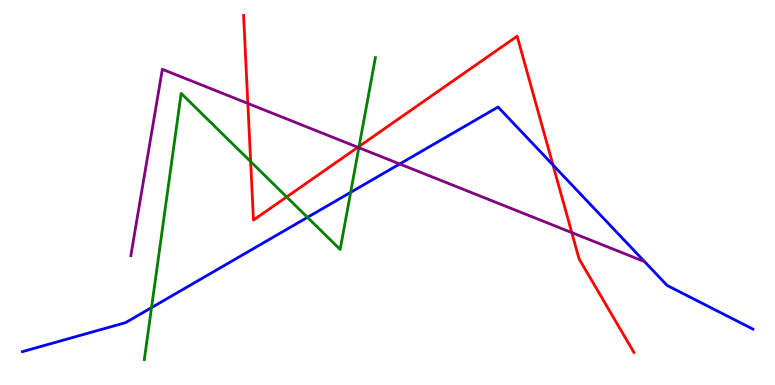[{'lines': ['blue', 'red'], 'intersections': [{'x': 7.13, 'y': 5.72}]}, {'lines': ['green', 'red'], 'intersections': [{'x': 3.23, 'y': 5.8}, {'x': 3.7, 'y': 4.88}, {'x': 4.63, 'y': 6.2}]}, {'lines': ['purple', 'red'], 'intersections': [{'x': 3.2, 'y': 7.31}, {'x': 4.62, 'y': 6.17}, {'x': 7.38, 'y': 3.96}]}, {'lines': ['blue', 'green'], 'intersections': [{'x': 1.96, 'y': 2.01}, {'x': 3.97, 'y': 4.35}, {'x': 4.52, 'y': 5.0}]}, {'lines': ['blue', 'purple'], 'intersections': [{'x': 5.16, 'y': 5.74}]}, {'lines': ['green', 'purple'], 'intersections': [{'x': 4.63, 'y': 6.16}]}]